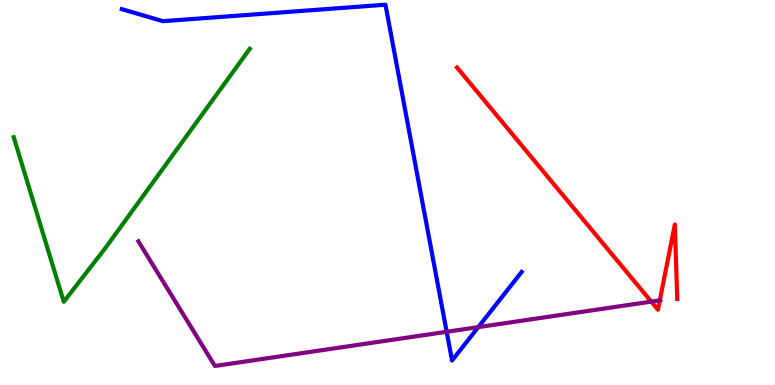[{'lines': ['blue', 'red'], 'intersections': []}, {'lines': ['green', 'red'], 'intersections': []}, {'lines': ['purple', 'red'], 'intersections': [{'x': 8.4, 'y': 2.17}, {'x': 8.51, 'y': 2.2}]}, {'lines': ['blue', 'green'], 'intersections': []}, {'lines': ['blue', 'purple'], 'intersections': [{'x': 5.76, 'y': 1.38}, {'x': 6.17, 'y': 1.5}]}, {'lines': ['green', 'purple'], 'intersections': []}]